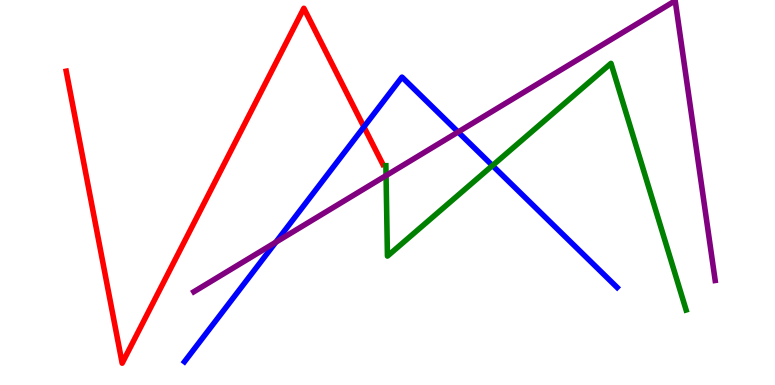[{'lines': ['blue', 'red'], 'intersections': [{'x': 4.7, 'y': 6.7}]}, {'lines': ['green', 'red'], 'intersections': []}, {'lines': ['purple', 'red'], 'intersections': []}, {'lines': ['blue', 'green'], 'intersections': [{'x': 6.35, 'y': 5.7}]}, {'lines': ['blue', 'purple'], 'intersections': [{'x': 3.56, 'y': 3.71}, {'x': 5.91, 'y': 6.57}]}, {'lines': ['green', 'purple'], 'intersections': [{'x': 4.98, 'y': 5.44}]}]